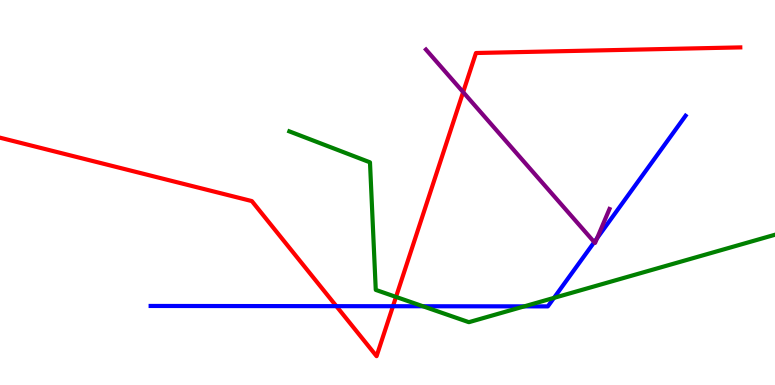[{'lines': ['blue', 'red'], 'intersections': [{'x': 4.34, 'y': 2.05}, {'x': 5.07, 'y': 2.05}]}, {'lines': ['green', 'red'], 'intersections': [{'x': 5.11, 'y': 2.29}]}, {'lines': ['purple', 'red'], 'intersections': [{'x': 5.98, 'y': 7.61}]}, {'lines': ['blue', 'green'], 'intersections': [{'x': 5.46, 'y': 2.05}, {'x': 6.76, 'y': 2.04}, {'x': 7.15, 'y': 2.26}]}, {'lines': ['blue', 'purple'], 'intersections': [{'x': 7.67, 'y': 3.71}, {'x': 7.7, 'y': 3.81}]}, {'lines': ['green', 'purple'], 'intersections': []}]